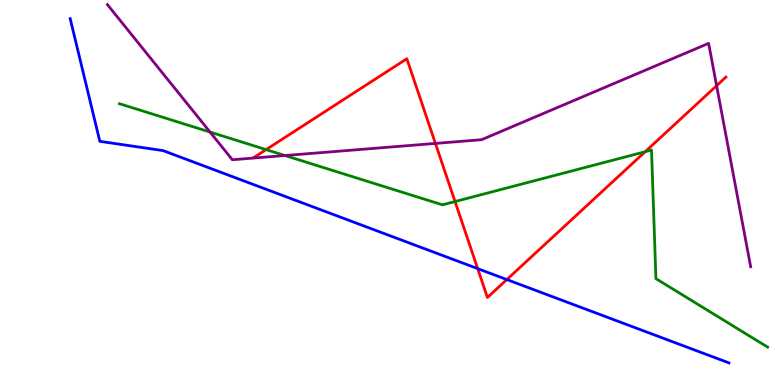[{'lines': ['blue', 'red'], 'intersections': [{'x': 6.16, 'y': 3.02}, {'x': 6.54, 'y': 2.74}]}, {'lines': ['green', 'red'], 'intersections': [{'x': 3.43, 'y': 6.11}, {'x': 5.87, 'y': 4.77}, {'x': 8.32, 'y': 6.06}]}, {'lines': ['purple', 'red'], 'intersections': [{'x': 5.62, 'y': 6.27}, {'x': 9.25, 'y': 7.77}]}, {'lines': ['blue', 'green'], 'intersections': []}, {'lines': ['blue', 'purple'], 'intersections': []}, {'lines': ['green', 'purple'], 'intersections': [{'x': 2.71, 'y': 6.57}, {'x': 3.68, 'y': 5.96}]}]